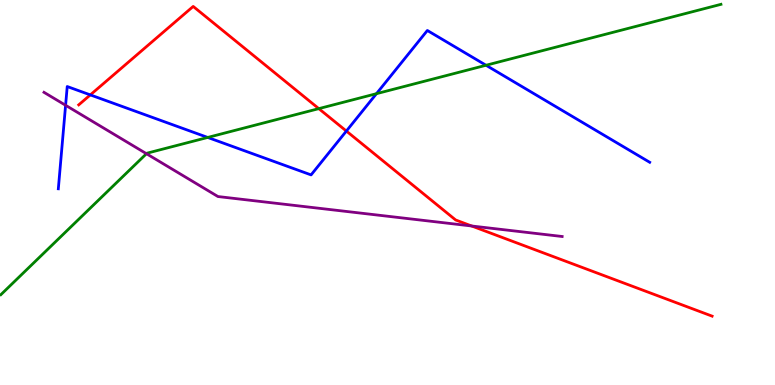[{'lines': ['blue', 'red'], 'intersections': [{'x': 1.17, 'y': 7.54}, {'x': 4.47, 'y': 6.6}]}, {'lines': ['green', 'red'], 'intersections': [{'x': 4.11, 'y': 7.18}]}, {'lines': ['purple', 'red'], 'intersections': [{'x': 6.09, 'y': 4.13}]}, {'lines': ['blue', 'green'], 'intersections': [{'x': 2.68, 'y': 6.43}, {'x': 4.86, 'y': 7.57}, {'x': 6.27, 'y': 8.3}]}, {'lines': ['blue', 'purple'], 'intersections': [{'x': 0.846, 'y': 7.27}]}, {'lines': ['green', 'purple'], 'intersections': [{'x': 1.89, 'y': 6.01}]}]